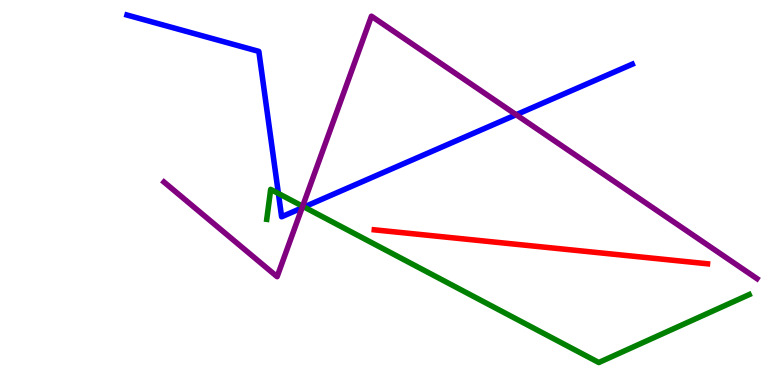[{'lines': ['blue', 'red'], 'intersections': []}, {'lines': ['green', 'red'], 'intersections': []}, {'lines': ['purple', 'red'], 'intersections': []}, {'lines': ['blue', 'green'], 'intersections': [{'x': 3.59, 'y': 4.97}, {'x': 3.92, 'y': 4.62}]}, {'lines': ['blue', 'purple'], 'intersections': [{'x': 3.9, 'y': 4.6}, {'x': 6.66, 'y': 7.02}]}, {'lines': ['green', 'purple'], 'intersections': [{'x': 3.9, 'y': 4.64}]}]